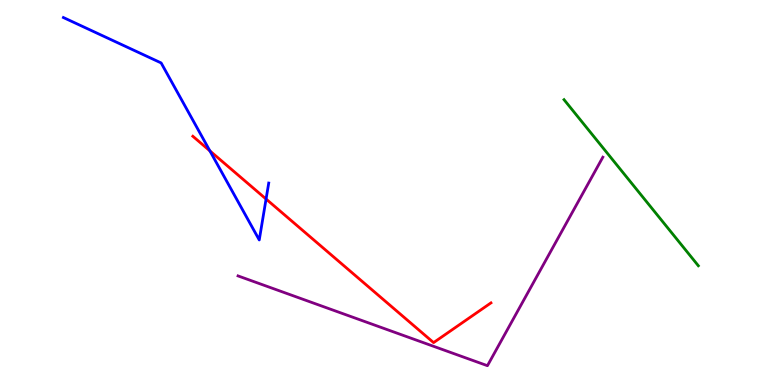[{'lines': ['blue', 'red'], 'intersections': [{'x': 2.71, 'y': 6.08}, {'x': 3.43, 'y': 4.83}]}, {'lines': ['green', 'red'], 'intersections': []}, {'lines': ['purple', 'red'], 'intersections': []}, {'lines': ['blue', 'green'], 'intersections': []}, {'lines': ['blue', 'purple'], 'intersections': []}, {'lines': ['green', 'purple'], 'intersections': []}]